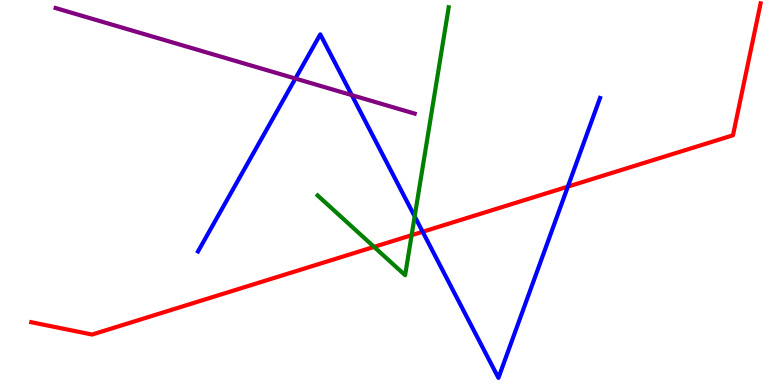[{'lines': ['blue', 'red'], 'intersections': [{'x': 5.45, 'y': 3.98}, {'x': 7.33, 'y': 5.15}]}, {'lines': ['green', 'red'], 'intersections': [{'x': 4.83, 'y': 3.59}, {'x': 5.31, 'y': 3.89}]}, {'lines': ['purple', 'red'], 'intersections': []}, {'lines': ['blue', 'green'], 'intersections': [{'x': 5.35, 'y': 4.38}]}, {'lines': ['blue', 'purple'], 'intersections': [{'x': 3.81, 'y': 7.96}, {'x': 4.54, 'y': 7.53}]}, {'lines': ['green', 'purple'], 'intersections': []}]